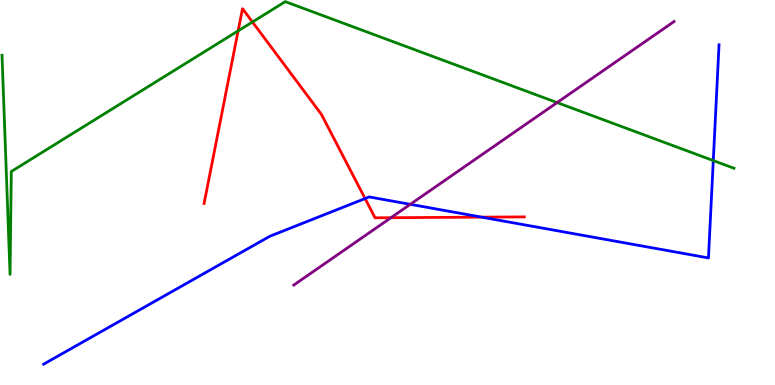[{'lines': ['blue', 'red'], 'intersections': [{'x': 4.71, 'y': 4.84}, {'x': 6.21, 'y': 4.36}]}, {'lines': ['green', 'red'], 'intersections': [{'x': 3.07, 'y': 9.2}, {'x': 3.26, 'y': 9.43}]}, {'lines': ['purple', 'red'], 'intersections': [{'x': 5.05, 'y': 4.35}]}, {'lines': ['blue', 'green'], 'intersections': [{'x': 9.2, 'y': 5.83}]}, {'lines': ['blue', 'purple'], 'intersections': [{'x': 5.29, 'y': 4.69}]}, {'lines': ['green', 'purple'], 'intersections': [{'x': 7.19, 'y': 7.34}]}]